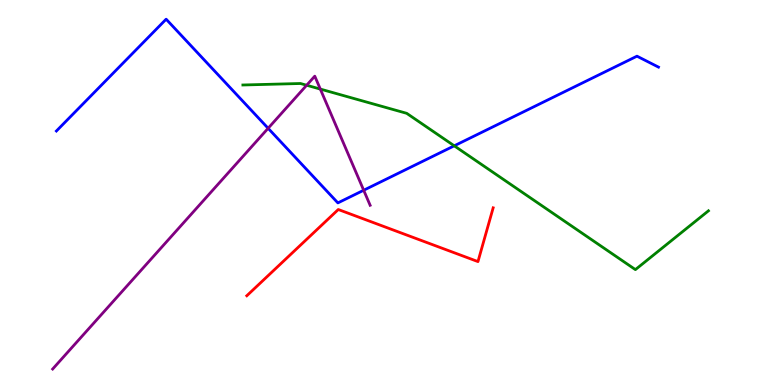[{'lines': ['blue', 'red'], 'intersections': []}, {'lines': ['green', 'red'], 'intersections': []}, {'lines': ['purple', 'red'], 'intersections': []}, {'lines': ['blue', 'green'], 'intersections': [{'x': 5.86, 'y': 6.21}]}, {'lines': ['blue', 'purple'], 'intersections': [{'x': 3.46, 'y': 6.67}, {'x': 4.69, 'y': 5.06}]}, {'lines': ['green', 'purple'], 'intersections': [{'x': 3.96, 'y': 7.79}, {'x': 4.13, 'y': 7.69}]}]